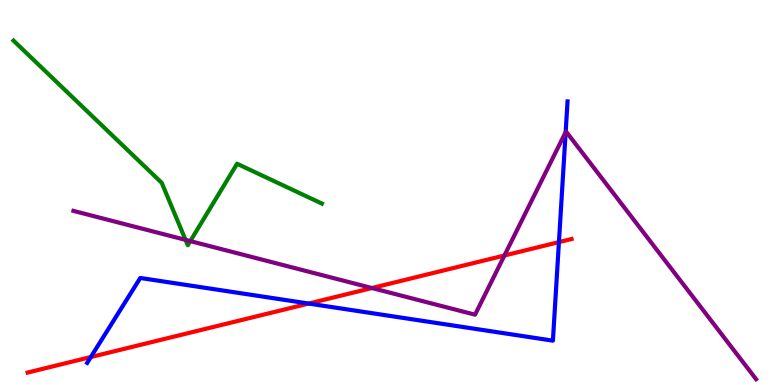[{'lines': ['blue', 'red'], 'intersections': [{'x': 1.17, 'y': 0.726}, {'x': 3.98, 'y': 2.12}, {'x': 7.21, 'y': 3.71}]}, {'lines': ['green', 'red'], 'intersections': []}, {'lines': ['purple', 'red'], 'intersections': [{'x': 4.8, 'y': 2.52}, {'x': 6.51, 'y': 3.36}]}, {'lines': ['blue', 'green'], 'intersections': []}, {'lines': ['blue', 'purple'], 'intersections': [{'x': 7.3, 'y': 6.57}]}, {'lines': ['green', 'purple'], 'intersections': [{'x': 2.39, 'y': 3.77}, {'x': 2.46, 'y': 3.74}]}]